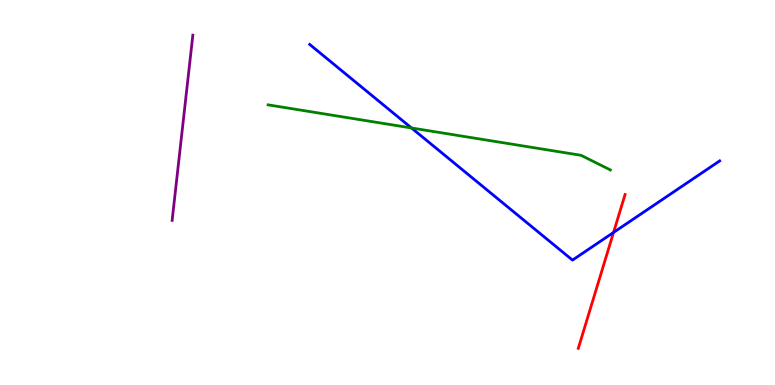[{'lines': ['blue', 'red'], 'intersections': [{'x': 7.92, 'y': 3.96}]}, {'lines': ['green', 'red'], 'intersections': []}, {'lines': ['purple', 'red'], 'intersections': []}, {'lines': ['blue', 'green'], 'intersections': [{'x': 5.31, 'y': 6.68}]}, {'lines': ['blue', 'purple'], 'intersections': []}, {'lines': ['green', 'purple'], 'intersections': []}]